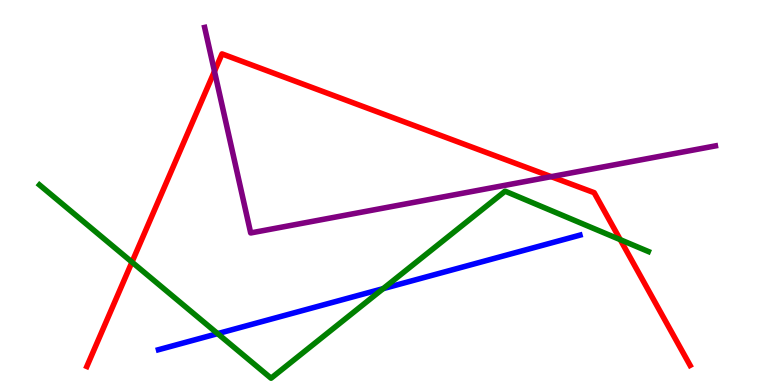[{'lines': ['blue', 'red'], 'intersections': []}, {'lines': ['green', 'red'], 'intersections': [{'x': 1.7, 'y': 3.19}, {'x': 8.0, 'y': 3.77}]}, {'lines': ['purple', 'red'], 'intersections': [{'x': 2.77, 'y': 8.15}, {'x': 7.11, 'y': 5.41}]}, {'lines': ['blue', 'green'], 'intersections': [{'x': 2.81, 'y': 1.33}, {'x': 4.94, 'y': 2.5}]}, {'lines': ['blue', 'purple'], 'intersections': []}, {'lines': ['green', 'purple'], 'intersections': []}]